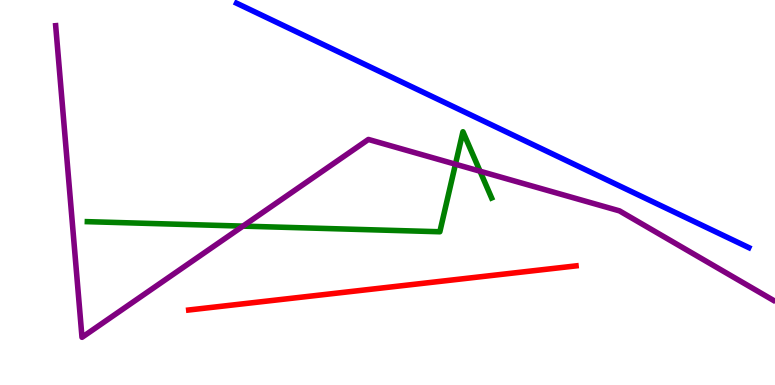[{'lines': ['blue', 'red'], 'intersections': []}, {'lines': ['green', 'red'], 'intersections': []}, {'lines': ['purple', 'red'], 'intersections': []}, {'lines': ['blue', 'green'], 'intersections': []}, {'lines': ['blue', 'purple'], 'intersections': []}, {'lines': ['green', 'purple'], 'intersections': [{'x': 3.14, 'y': 4.13}, {'x': 5.88, 'y': 5.73}, {'x': 6.19, 'y': 5.55}]}]